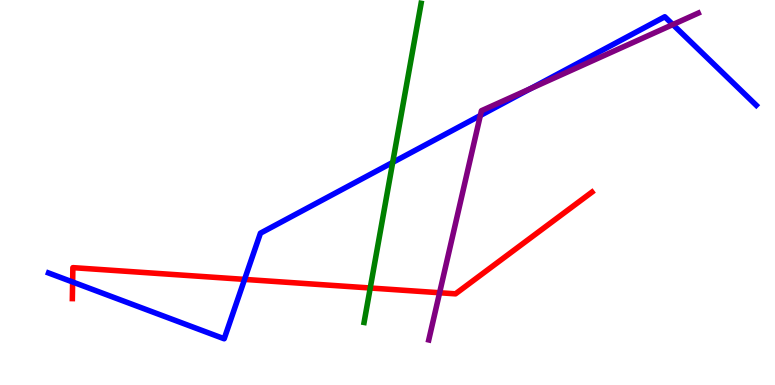[{'lines': ['blue', 'red'], 'intersections': [{'x': 0.937, 'y': 2.68}, {'x': 3.16, 'y': 2.74}]}, {'lines': ['green', 'red'], 'intersections': [{'x': 4.78, 'y': 2.52}]}, {'lines': ['purple', 'red'], 'intersections': [{'x': 5.67, 'y': 2.4}]}, {'lines': ['blue', 'green'], 'intersections': [{'x': 5.07, 'y': 5.78}]}, {'lines': ['blue', 'purple'], 'intersections': [{'x': 6.2, 'y': 7.0}, {'x': 6.85, 'y': 7.7}, {'x': 8.68, 'y': 9.36}]}, {'lines': ['green', 'purple'], 'intersections': []}]